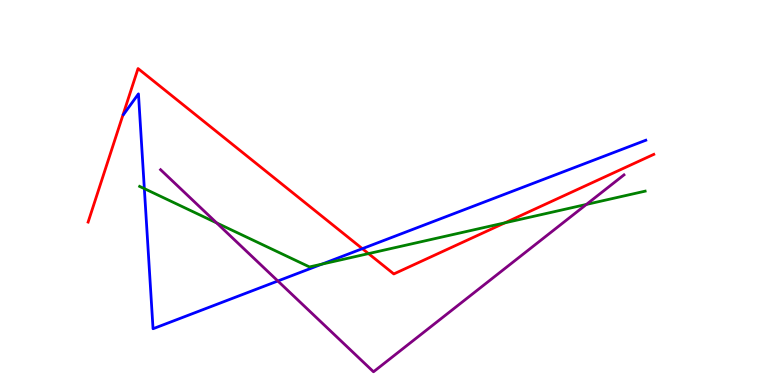[{'lines': ['blue', 'red'], 'intersections': [{'x': 4.68, 'y': 3.54}]}, {'lines': ['green', 'red'], 'intersections': [{'x': 4.75, 'y': 3.41}, {'x': 6.52, 'y': 4.21}]}, {'lines': ['purple', 'red'], 'intersections': []}, {'lines': ['blue', 'green'], 'intersections': [{'x': 1.86, 'y': 5.1}, {'x': 4.15, 'y': 3.14}]}, {'lines': ['blue', 'purple'], 'intersections': [{'x': 3.59, 'y': 2.7}]}, {'lines': ['green', 'purple'], 'intersections': [{'x': 2.8, 'y': 4.21}, {'x': 7.57, 'y': 4.69}]}]